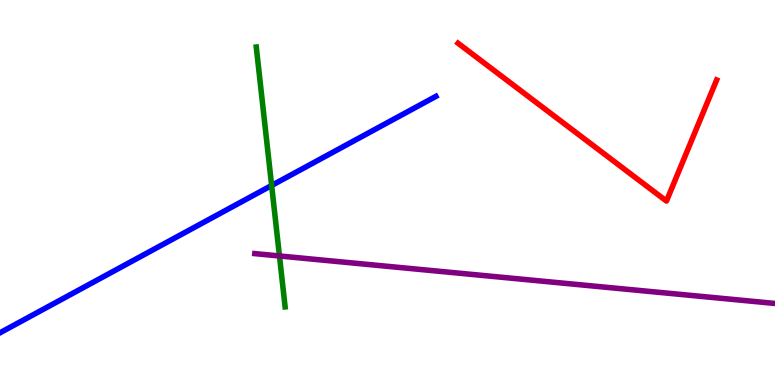[{'lines': ['blue', 'red'], 'intersections': []}, {'lines': ['green', 'red'], 'intersections': []}, {'lines': ['purple', 'red'], 'intersections': []}, {'lines': ['blue', 'green'], 'intersections': [{'x': 3.5, 'y': 5.18}]}, {'lines': ['blue', 'purple'], 'intersections': []}, {'lines': ['green', 'purple'], 'intersections': [{'x': 3.61, 'y': 3.35}]}]